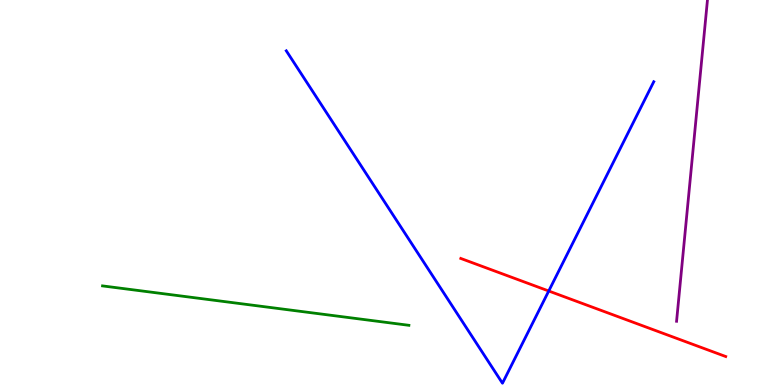[{'lines': ['blue', 'red'], 'intersections': [{'x': 7.08, 'y': 2.44}]}, {'lines': ['green', 'red'], 'intersections': []}, {'lines': ['purple', 'red'], 'intersections': []}, {'lines': ['blue', 'green'], 'intersections': []}, {'lines': ['blue', 'purple'], 'intersections': []}, {'lines': ['green', 'purple'], 'intersections': []}]